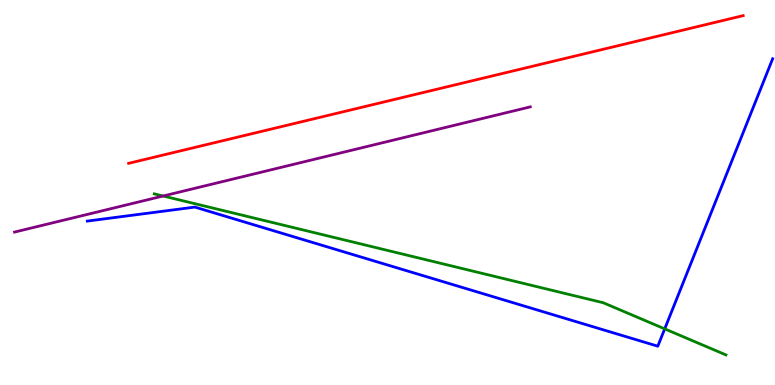[{'lines': ['blue', 'red'], 'intersections': []}, {'lines': ['green', 'red'], 'intersections': []}, {'lines': ['purple', 'red'], 'intersections': []}, {'lines': ['blue', 'green'], 'intersections': [{'x': 8.58, 'y': 1.46}]}, {'lines': ['blue', 'purple'], 'intersections': []}, {'lines': ['green', 'purple'], 'intersections': [{'x': 2.11, 'y': 4.91}]}]